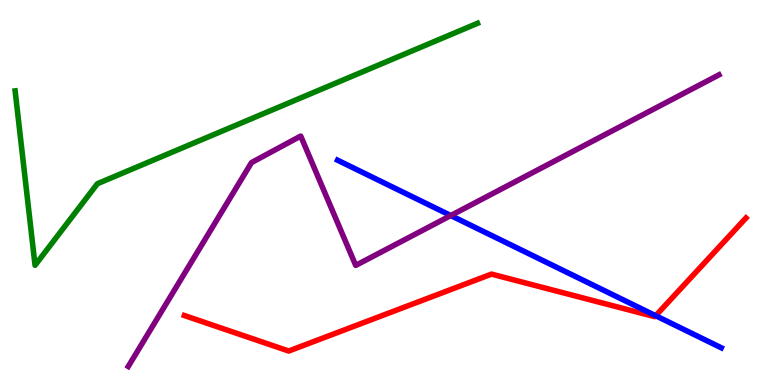[{'lines': ['blue', 'red'], 'intersections': [{'x': 8.46, 'y': 1.8}]}, {'lines': ['green', 'red'], 'intersections': []}, {'lines': ['purple', 'red'], 'intersections': []}, {'lines': ['blue', 'green'], 'intersections': []}, {'lines': ['blue', 'purple'], 'intersections': [{'x': 5.82, 'y': 4.4}]}, {'lines': ['green', 'purple'], 'intersections': []}]